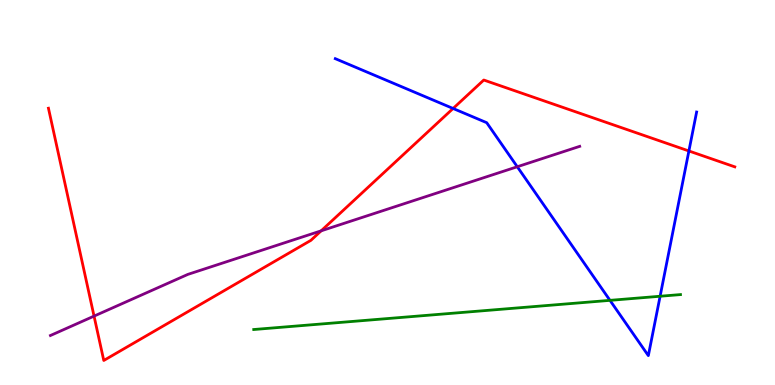[{'lines': ['blue', 'red'], 'intersections': [{'x': 5.85, 'y': 7.18}, {'x': 8.89, 'y': 6.08}]}, {'lines': ['green', 'red'], 'intersections': []}, {'lines': ['purple', 'red'], 'intersections': [{'x': 1.21, 'y': 1.79}, {'x': 4.14, 'y': 4.0}]}, {'lines': ['blue', 'green'], 'intersections': [{'x': 7.87, 'y': 2.2}, {'x': 8.52, 'y': 2.31}]}, {'lines': ['blue', 'purple'], 'intersections': [{'x': 6.67, 'y': 5.67}]}, {'lines': ['green', 'purple'], 'intersections': []}]